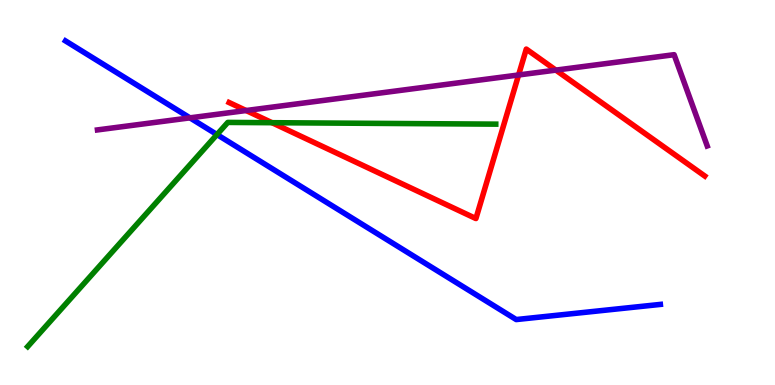[{'lines': ['blue', 'red'], 'intersections': []}, {'lines': ['green', 'red'], 'intersections': [{'x': 3.51, 'y': 6.81}]}, {'lines': ['purple', 'red'], 'intersections': [{'x': 3.18, 'y': 7.13}, {'x': 6.69, 'y': 8.05}, {'x': 7.17, 'y': 8.18}]}, {'lines': ['blue', 'green'], 'intersections': [{'x': 2.8, 'y': 6.51}]}, {'lines': ['blue', 'purple'], 'intersections': [{'x': 2.45, 'y': 6.94}]}, {'lines': ['green', 'purple'], 'intersections': []}]